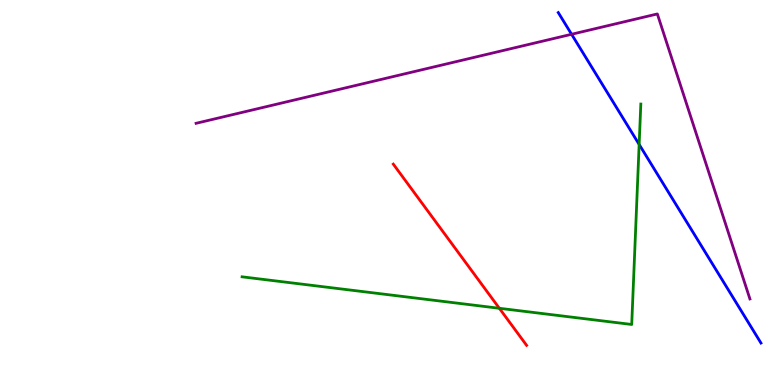[{'lines': ['blue', 'red'], 'intersections': []}, {'lines': ['green', 'red'], 'intersections': [{'x': 6.44, 'y': 1.99}]}, {'lines': ['purple', 'red'], 'intersections': []}, {'lines': ['blue', 'green'], 'intersections': [{'x': 8.25, 'y': 6.25}]}, {'lines': ['blue', 'purple'], 'intersections': [{'x': 7.38, 'y': 9.11}]}, {'lines': ['green', 'purple'], 'intersections': []}]